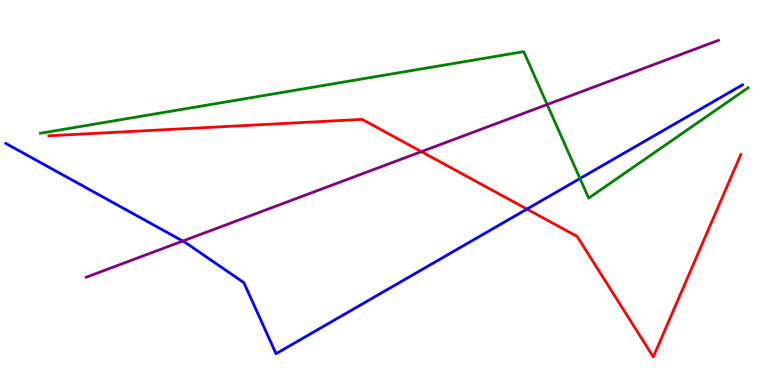[{'lines': ['blue', 'red'], 'intersections': [{'x': 6.8, 'y': 4.57}]}, {'lines': ['green', 'red'], 'intersections': []}, {'lines': ['purple', 'red'], 'intersections': [{'x': 5.44, 'y': 6.06}]}, {'lines': ['blue', 'green'], 'intersections': [{'x': 7.48, 'y': 5.36}]}, {'lines': ['blue', 'purple'], 'intersections': [{'x': 2.36, 'y': 3.74}]}, {'lines': ['green', 'purple'], 'intersections': [{'x': 7.06, 'y': 7.29}]}]